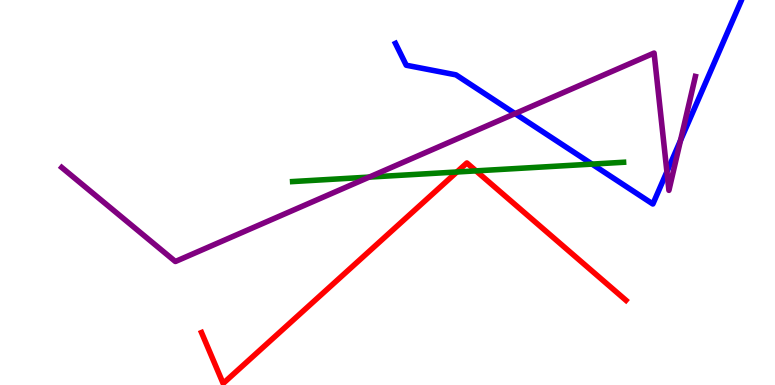[{'lines': ['blue', 'red'], 'intersections': []}, {'lines': ['green', 'red'], 'intersections': [{'x': 5.9, 'y': 5.53}, {'x': 6.14, 'y': 5.56}]}, {'lines': ['purple', 'red'], 'intersections': []}, {'lines': ['blue', 'green'], 'intersections': [{'x': 7.64, 'y': 5.74}]}, {'lines': ['blue', 'purple'], 'intersections': [{'x': 6.65, 'y': 7.05}, {'x': 8.61, 'y': 5.54}, {'x': 8.78, 'y': 6.35}]}, {'lines': ['green', 'purple'], 'intersections': [{'x': 4.76, 'y': 5.4}]}]